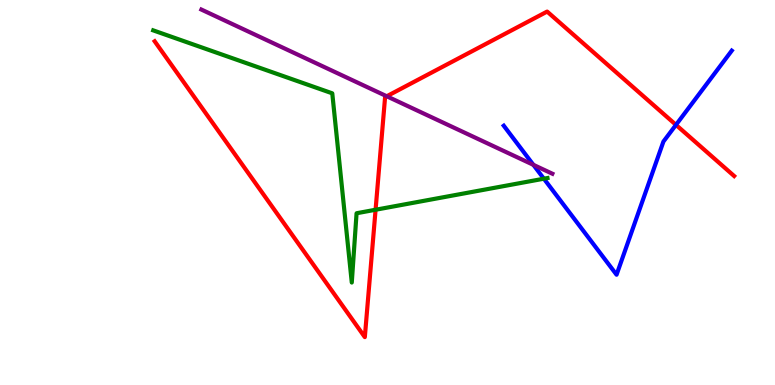[{'lines': ['blue', 'red'], 'intersections': [{'x': 8.72, 'y': 6.76}]}, {'lines': ['green', 'red'], 'intersections': [{'x': 4.85, 'y': 4.55}]}, {'lines': ['purple', 'red'], 'intersections': [{'x': 4.99, 'y': 7.5}]}, {'lines': ['blue', 'green'], 'intersections': [{'x': 7.02, 'y': 5.36}]}, {'lines': ['blue', 'purple'], 'intersections': [{'x': 6.88, 'y': 5.72}]}, {'lines': ['green', 'purple'], 'intersections': []}]